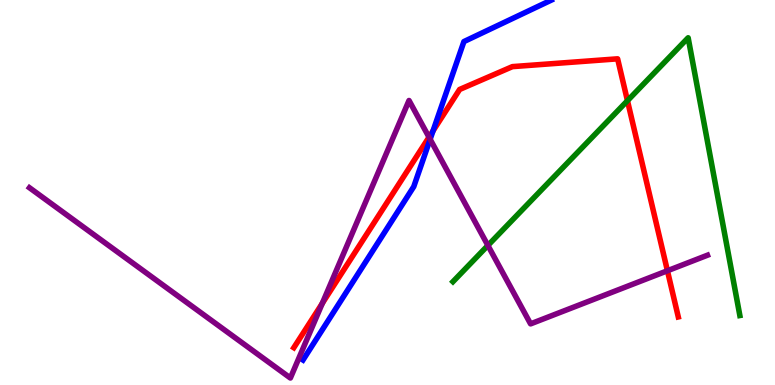[{'lines': ['blue', 'red'], 'intersections': [{'x': 5.59, 'y': 6.6}]}, {'lines': ['green', 'red'], 'intersections': [{'x': 8.1, 'y': 7.38}]}, {'lines': ['purple', 'red'], 'intersections': [{'x': 4.16, 'y': 2.12}, {'x': 5.54, 'y': 6.44}, {'x': 8.61, 'y': 2.97}]}, {'lines': ['blue', 'green'], 'intersections': []}, {'lines': ['blue', 'purple'], 'intersections': [{'x': 5.55, 'y': 6.38}]}, {'lines': ['green', 'purple'], 'intersections': [{'x': 6.3, 'y': 3.62}]}]